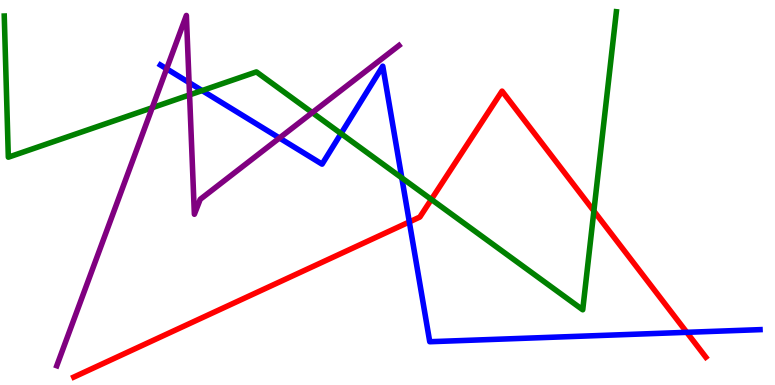[{'lines': ['blue', 'red'], 'intersections': [{'x': 5.28, 'y': 4.24}, {'x': 8.86, 'y': 1.37}]}, {'lines': ['green', 'red'], 'intersections': [{'x': 5.57, 'y': 4.82}, {'x': 7.66, 'y': 4.52}]}, {'lines': ['purple', 'red'], 'intersections': []}, {'lines': ['blue', 'green'], 'intersections': [{'x': 2.61, 'y': 7.65}, {'x': 4.4, 'y': 6.53}, {'x': 5.18, 'y': 5.38}]}, {'lines': ['blue', 'purple'], 'intersections': [{'x': 2.15, 'y': 8.21}, {'x': 2.44, 'y': 7.86}, {'x': 3.61, 'y': 6.42}]}, {'lines': ['green', 'purple'], 'intersections': [{'x': 1.96, 'y': 7.2}, {'x': 2.45, 'y': 7.54}, {'x': 4.03, 'y': 7.07}]}]